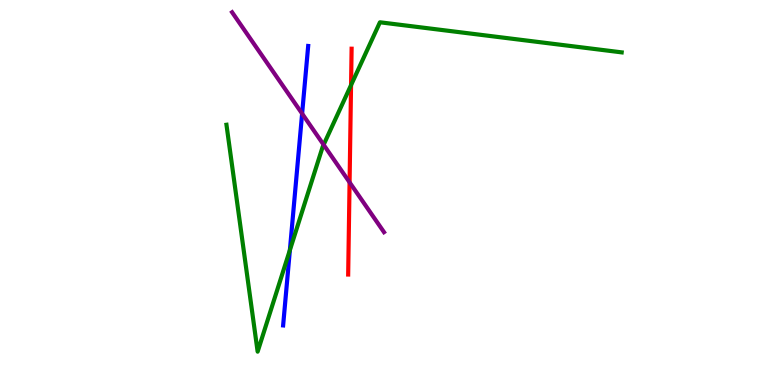[{'lines': ['blue', 'red'], 'intersections': []}, {'lines': ['green', 'red'], 'intersections': [{'x': 4.53, 'y': 7.79}]}, {'lines': ['purple', 'red'], 'intersections': [{'x': 4.51, 'y': 5.26}]}, {'lines': ['blue', 'green'], 'intersections': [{'x': 3.74, 'y': 3.5}]}, {'lines': ['blue', 'purple'], 'intersections': [{'x': 3.9, 'y': 7.05}]}, {'lines': ['green', 'purple'], 'intersections': [{'x': 4.18, 'y': 6.24}]}]